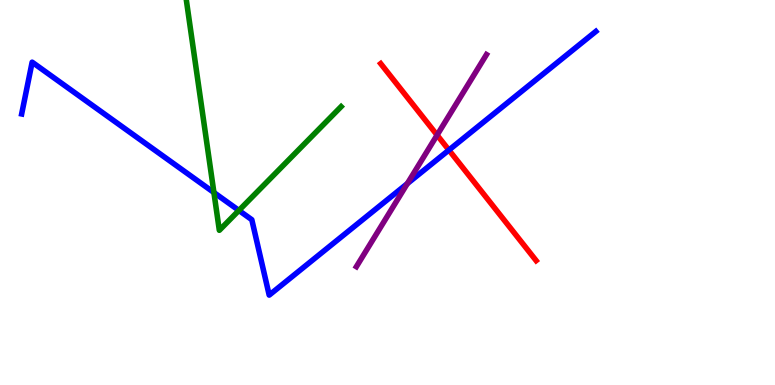[{'lines': ['blue', 'red'], 'intersections': [{'x': 5.79, 'y': 6.1}]}, {'lines': ['green', 'red'], 'intersections': []}, {'lines': ['purple', 'red'], 'intersections': [{'x': 5.64, 'y': 6.49}]}, {'lines': ['blue', 'green'], 'intersections': [{'x': 2.76, 'y': 5.0}, {'x': 3.08, 'y': 4.53}]}, {'lines': ['blue', 'purple'], 'intersections': [{'x': 5.26, 'y': 5.23}]}, {'lines': ['green', 'purple'], 'intersections': []}]